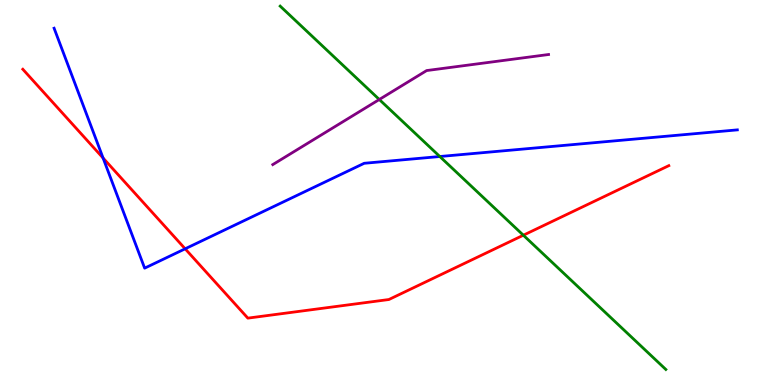[{'lines': ['blue', 'red'], 'intersections': [{'x': 1.33, 'y': 5.9}, {'x': 2.39, 'y': 3.54}]}, {'lines': ['green', 'red'], 'intersections': [{'x': 6.75, 'y': 3.89}]}, {'lines': ['purple', 'red'], 'intersections': []}, {'lines': ['blue', 'green'], 'intersections': [{'x': 5.67, 'y': 5.93}]}, {'lines': ['blue', 'purple'], 'intersections': []}, {'lines': ['green', 'purple'], 'intersections': [{'x': 4.89, 'y': 7.42}]}]